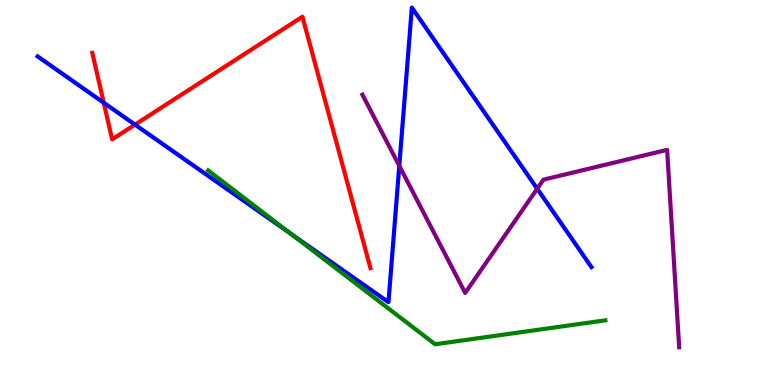[{'lines': ['blue', 'red'], 'intersections': [{'x': 1.34, 'y': 7.33}, {'x': 1.74, 'y': 6.76}]}, {'lines': ['green', 'red'], 'intersections': []}, {'lines': ['purple', 'red'], 'intersections': []}, {'lines': ['blue', 'green'], 'intersections': [{'x': 3.76, 'y': 3.92}]}, {'lines': ['blue', 'purple'], 'intersections': [{'x': 5.15, 'y': 5.69}, {'x': 6.93, 'y': 5.1}]}, {'lines': ['green', 'purple'], 'intersections': []}]